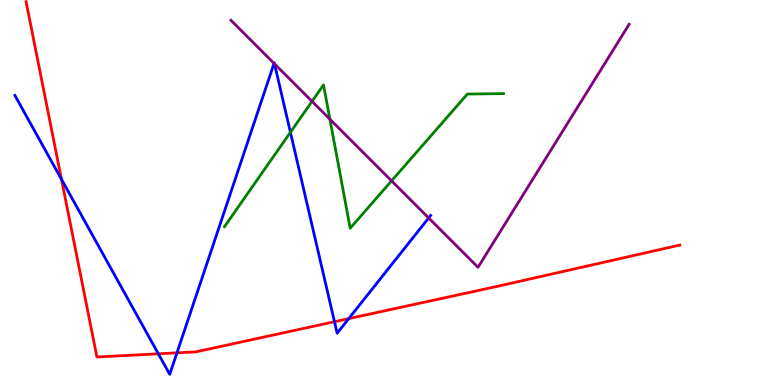[{'lines': ['blue', 'red'], 'intersections': [{'x': 0.793, 'y': 5.34}, {'x': 2.04, 'y': 0.81}, {'x': 2.28, 'y': 0.835}, {'x': 4.32, 'y': 1.64}, {'x': 4.5, 'y': 1.72}]}, {'lines': ['green', 'red'], 'intersections': []}, {'lines': ['purple', 'red'], 'intersections': []}, {'lines': ['blue', 'green'], 'intersections': [{'x': 3.75, 'y': 6.56}]}, {'lines': ['blue', 'purple'], 'intersections': [{'x': 3.54, 'y': 8.35}, {'x': 3.54, 'y': 8.34}, {'x': 5.53, 'y': 4.34}]}, {'lines': ['green', 'purple'], 'intersections': [{'x': 4.03, 'y': 7.37}, {'x': 4.26, 'y': 6.9}, {'x': 5.05, 'y': 5.3}]}]